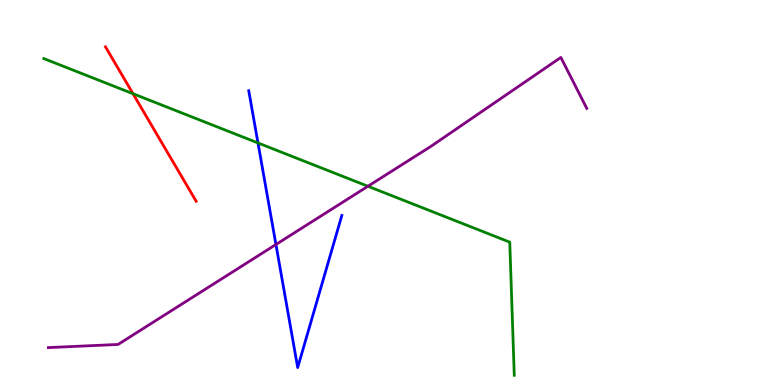[{'lines': ['blue', 'red'], 'intersections': []}, {'lines': ['green', 'red'], 'intersections': [{'x': 1.72, 'y': 7.57}]}, {'lines': ['purple', 'red'], 'intersections': []}, {'lines': ['blue', 'green'], 'intersections': [{'x': 3.33, 'y': 6.29}]}, {'lines': ['blue', 'purple'], 'intersections': [{'x': 3.56, 'y': 3.65}]}, {'lines': ['green', 'purple'], 'intersections': [{'x': 4.75, 'y': 5.16}]}]